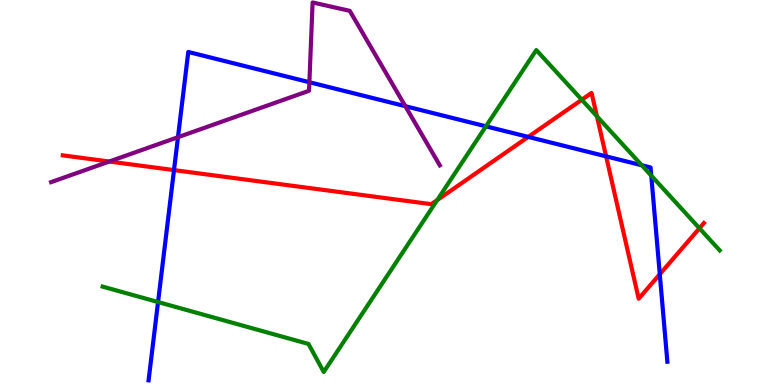[{'lines': ['blue', 'red'], 'intersections': [{'x': 2.25, 'y': 5.58}, {'x': 6.82, 'y': 6.44}, {'x': 7.82, 'y': 5.94}, {'x': 8.51, 'y': 2.88}]}, {'lines': ['green', 'red'], 'intersections': [{'x': 5.64, 'y': 4.8}, {'x': 7.51, 'y': 7.41}, {'x': 7.7, 'y': 6.98}, {'x': 9.02, 'y': 4.07}]}, {'lines': ['purple', 'red'], 'intersections': [{'x': 1.41, 'y': 5.8}]}, {'lines': ['blue', 'green'], 'intersections': [{'x': 2.04, 'y': 2.15}, {'x': 6.27, 'y': 6.72}, {'x': 8.28, 'y': 5.71}, {'x': 8.4, 'y': 5.44}]}, {'lines': ['blue', 'purple'], 'intersections': [{'x': 2.3, 'y': 6.44}, {'x': 3.99, 'y': 7.86}, {'x': 5.23, 'y': 7.24}]}, {'lines': ['green', 'purple'], 'intersections': []}]